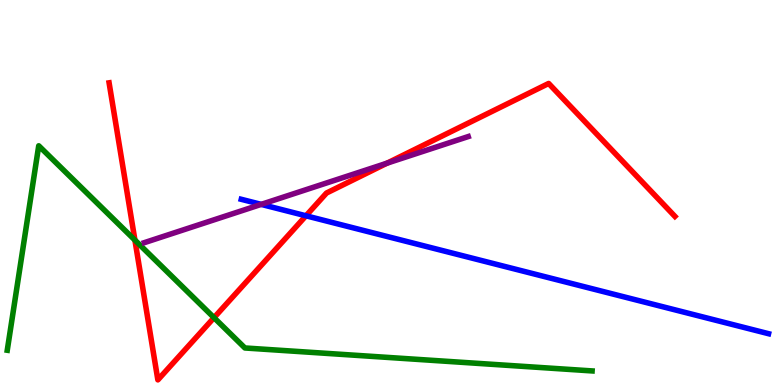[{'lines': ['blue', 'red'], 'intersections': [{'x': 3.95, 'y': 4.39}]}, {'lines': ['green', 'red'], 'intersections': [{'x': 1.74, 'y': 3.76}, {'x': 2.76, 'y': 1.75}]}, {'lines': ['purple', 'red'], 'intersections': [{'x': 4.99, 'y': 5.76}]}, {'lines': ['blue', 'green'], 'intersections': []}, {'lines': ['blue', 'purple'], 'intersections': [{'x': 3.37, 'y': 4.69}]}, {'lines': ['green', 'purple'], 'intersections': []}]